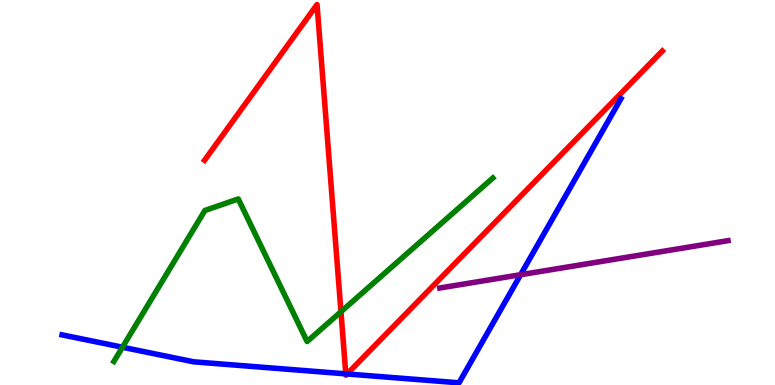[{'lines': ['blue', 'red'], 'intersections': [{'x': 4.46, 'y': 0.289}, {'x': 4.48, 'y': 0.287}]}, {'lines': ['green', 'red'], 'intersections': [{'x': 4.4, 'y': 1.9}]}, {'lines': ['purple', 'red'], 'intersections': []}, {'lines': ['blue', 'green'], 'intersections': [{'x': 1.58, 'y': 0.981}]}, {'lines': ['blue', 'purple'], 'intersections': [{'x': 6.72, 'y': 2.86}]}, {'lines': ['green', 'purple'], 'intersections': []}]